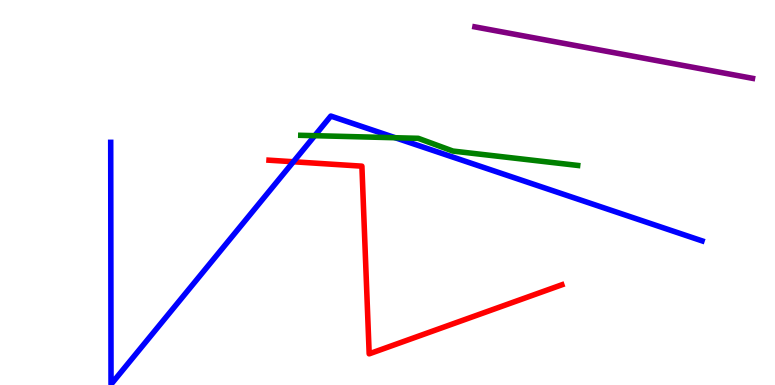[{'lines': ['blue', 'red'], 'intersections': [{'x': 3.79, 'y': 5.8}]}, {'lines': ['green', 'red'], 'intersections': []}, {'lines': ['purple', 'red'], 'intersections': []}, {'lines': ['blue', 'green'], 'intersections': [{'x': 4.06, 'y': 6.48}, {'x': 5.1, 'y': 6.42}]}, {'lines': ['blue', 'purple'], 'intersections': []}, {'lines': ['green', 'purple'], 'intersections': []}]